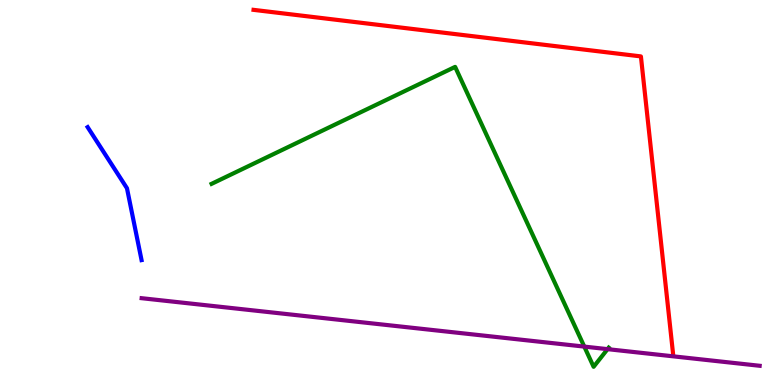[{'lines': ['blue', 'red'], 'intersections': []}, {'lines': ['green', 'red'], 'intersections': []}, {'lines': ['purple', 'red'], 'intersections': []}, {'lines': ['blue', 'green'], 'intersections': []}, {'lines': ['blue', 'purple'], 'intersections': []}, {'lines': ['green', 'purple'], 'intersections': [{'x': 7.54, 'y': 0.997}, {'x': 7.84, 'y': 0.931}]}]